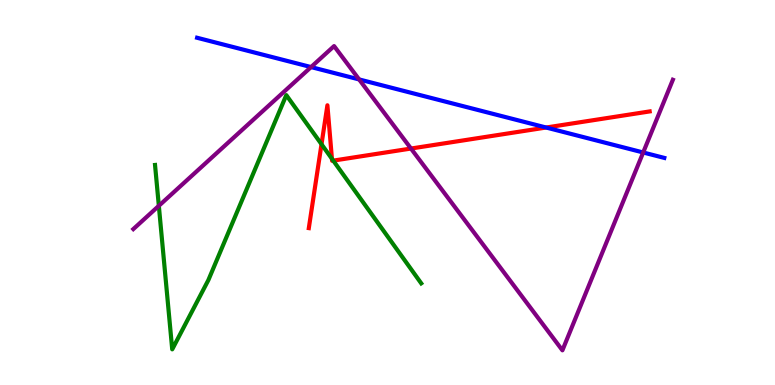[{'lines': ['blue', 'red'], 'intersections': [{'x': 7.05, 'y': 6.69}]}, {'lines': ['green', 'red'], 'intersections': [{'x': 4.15, 'y': 6.25}, {'x': 4.28, 'y': 5.88}, {'x': 4.3, 'y': 5.83}]}, {'lines': ['purple', 'red'], 'intersections': [{'x': 5.3, 'y': 6.14}]}, {'lines': ['blue', 'green'], 'intersections': []}, {'lines': ['blue', 'purple'], 'intersections': [{'x': 4.01, 'y': 8.26}, {'x': 4.63, 'y': 7.94}, {'x': 8.3, 'y': 6.04}]}, {'lines': ['green', 'purple'], 'intersections': [{'x': 2.05, 'y': 4.65}]}]